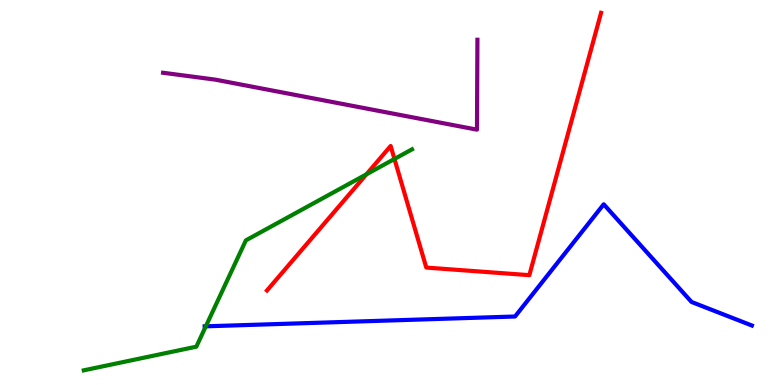[{'lines': ['blue', 'red'], 'intersections': []}, {'lines': ['green', 'red'], 'intersections': [{'x': 4.73, 'y': 5.47}, {'x': 5.09, 'y': 5.87}]}, {'lines': ['purple', 'red'], 'intersections': []}, {'lines': ['blue', 'green'], 'intersections': [{'x': 2.66, 'y': 1.52}]}, {'lines': ['blue', 'purple'], 'intersections': []}, {'lines': ['green', 'purple'], 'intersections': []}]